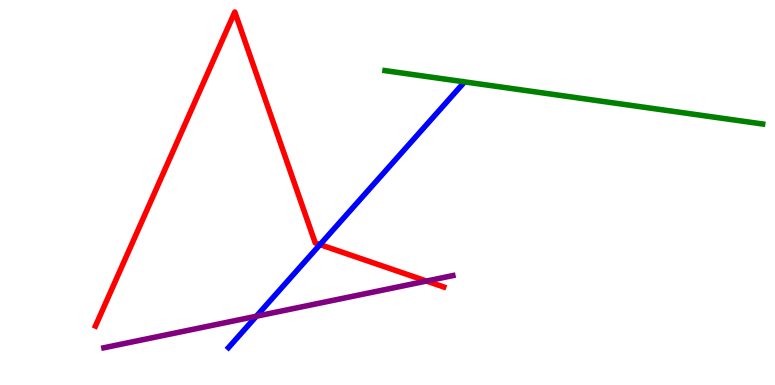[{'lines': ['blue', 'red'], 'intersections': [{'x': 4.13, 'y': 3.65}]}, {'lines': ['green', 'red'], 'intersections': []}, {'lines': ['purple', 'red'], 'intersections': [{'x': 5.5, 'y': 2.7}]}, {'lines': ['blue', 'green'], 'intersections': []}, {'lines': ['blue', 'purple'], 'intersections': [{'x': 3.31, 'y': 1.79}]}, {'lines': ['green', 'purple'], 'intersections': []}]